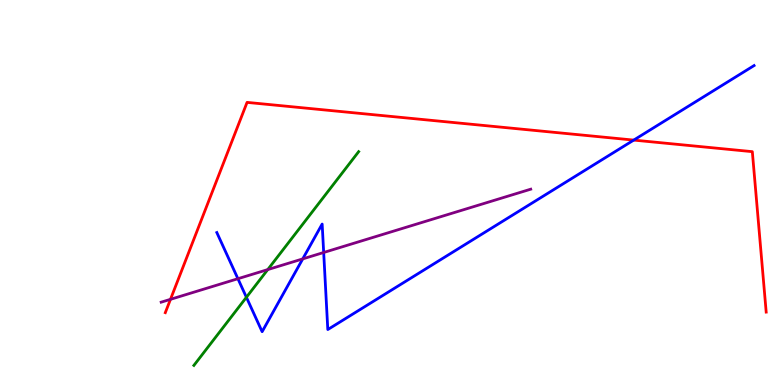[{'lines': ['blue', 'red'], 'intersections': [{'x': 8.18, 'y': 6.36}]}, {'lines': ['green', 'red'], 'intersections': []}, {'lines': ['purple', 'red'], 'intersections': [{'x': 2.2, 'y': 2.23}]}, {'lines': ['blue', 'green'], 'intersections': [{'x': 3.18, 'y': 2.28}]}, {'lines': ['blue', 'purple'], 'intersections': [{'x': 3.07, 'y': 2.76}, {'x': 3.91, 'y': 3.28}, {'x': 4.18, 'y': 3.44}]}, {'lines': ['green', 'purple'], 'intersections': [{'x': 3.45, 'y': 3.0}]}]